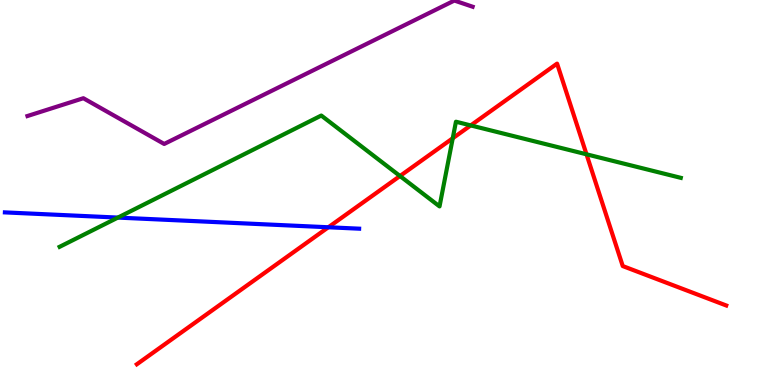[{'lines': ['blue', 'red'], 'intersections': [{'x': 4.24, 'y': 4.1}]}, {'lines': ['green', 'red'], 'intersections': [{'x': 5.16, 'y': 5.43}, {'x': 5.84, 'y': 6.41}, {'x': 6.07, 'y': 6.74}, {'x': 7.57, 'y': 5.99}]}, {'lines': ['purple', 'red'], 'intersections': []}, {'lines': ['blue', 'green'], 'intersections': [{'x': 1.52, 'y': 4.35}]}, {'lines': ['blue', 'purple'], 'intersections': []}, {'lines': ['green', 'purple'], 'intersections': []}]